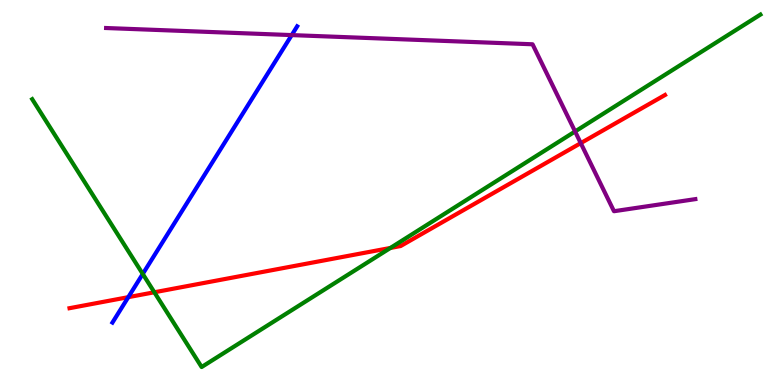[{'lines': ['blue', 'red'], 'intersections': [{'x': 1.66, 'y': 2.28}]}, {'lines': ['green', 'red'], 'intersections': [{'x': 1.99, 'y': 2.41}, {'x': 5.04, 'y': 3.56}]}, {'lines': ['purple', 'red'], 'intersections': [{'x': 7.49, 'y': 6.28}]}, {'lines': ['blue', 'green'], 'intersections': [{'x': 1.84, 'y': 2.88}]}, {'lines': ['blue', 'purple'], 'intersections': [{'x': 3.76, 'y': 9.09}]}, {'lines': ['green', 'purple'], 'intersections': [{'x': 7.42, 'y': 6.58}]}]